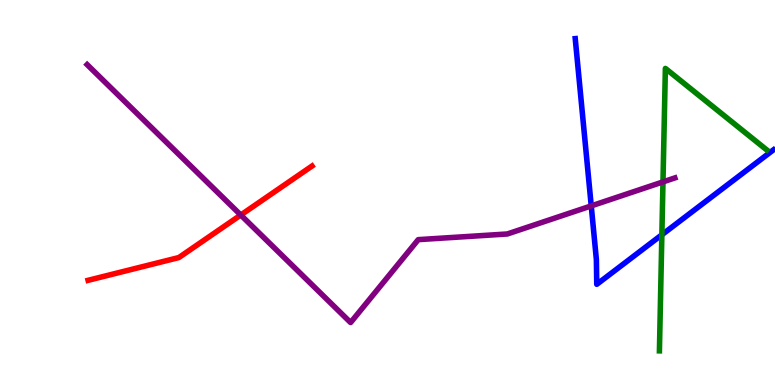[{'lines': ['blue', 'red'], 'intersections': []}, {'lines': ['green', 'red'], 'intersections': []}, {'lines': ['purple', 'red'], 'intersections': [{'x': 3.11, 'y': 4.42}]}, {'lines': ['blue', 'green'], 'intersections': [{'x': 8.54, 'y': 3.9}]}, {'lines': ['blue', 'purple'], 'intersections': [{'x': 7.63, 'y': 4.65}]}, {'lines': ['green', 'purple'], 'intersections': [{'x': 8.55, 'y': 5.28}]}]